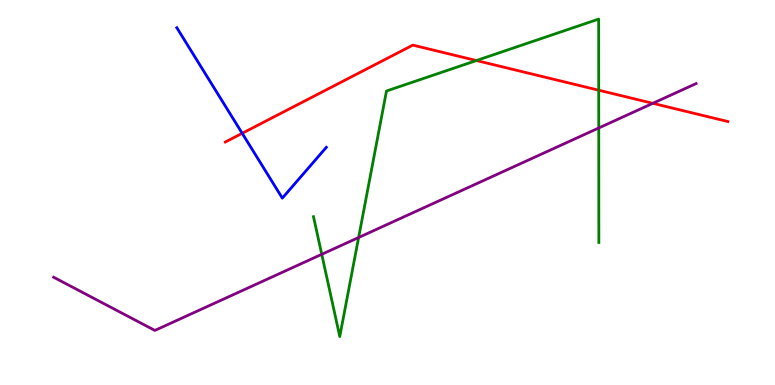[{'lines': ['blue', 'red'], 'intersections': [{'x': 3.13, 'y': 6.54}]}, {'lines': ['green', 'red'], 'intersections': [{'x': 6.15, 'y': 8.43}, {'x': 7.73, 'y': 7.66}]}, {'lines': ['purple', 'red'], 'intersections': [{'x': 8.42, 'y': 7.32}]}, {'lines': ['blue', 'green'], 'intersections': []}, {'lines': ['blue', 'purple'], 'intersections': []}, {'lines': ['green', 'purple'], 'intersections': [{'x': 4.15, 'y': 3.39}, {'x': 4.63, 'y': 3.83}, {'x': 7.73, 'y': 6.68}]}]